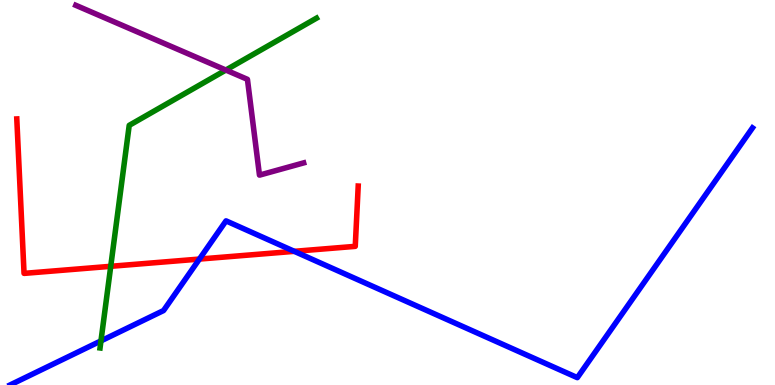[{'lines': ['blue', 'red'], 'intersections': [{'x': 2.57, 'y': 3.27}, {'x': 3.8, 'y': 3.47}]}, {'lines': ['green', 'red'], 'intersections': [{'x': 1.43, 'y': 3.08}]}, {'lines': ['purple', 'red'], 'intersections': []}, {'lines': ['blue', 'green'], 'intersections': [{'x': 1.3, 'y': 1.15}]}, {'lines': ['blue', 'purple'], 'intersections': []}, {'lines': ['green', 'purple'], 'intersections': [{'x': 2.91, 'y': 8.18}]}]